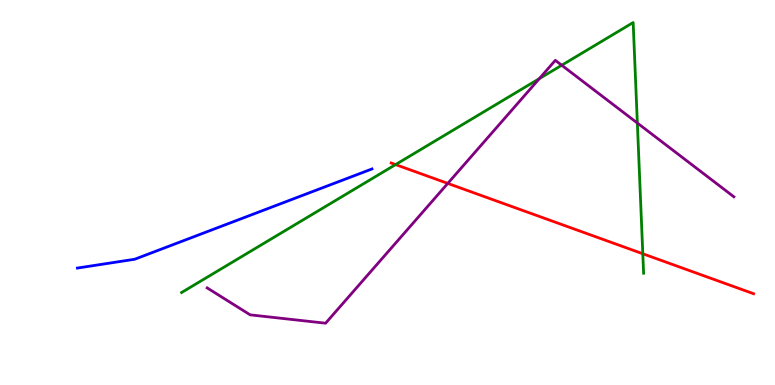[{'lines': ['blue', 'red'], 'intersections': []}, {'lines': ['green', 'red'], 'intersections': [{'x': 5.1, 'y': 5.73}, {'x': 8.29, 'y': 3.41}]}, {'lines': ['purple', 'red'], 'intersections': [{'x': 5.78, 'y': 5.24}]}, {'lines': ['blue', 'green'], 'intersections': []}, {'lines': ['blue', 'purple'], 'intersections': []}, {'lines': ['green', 'purple'], 'intersections': [{'x': 6.96, 'y': 7.96}, {'x': 7.25, 'y': 8.31}, {'x': 8.22, 'y': 6.8}]}]